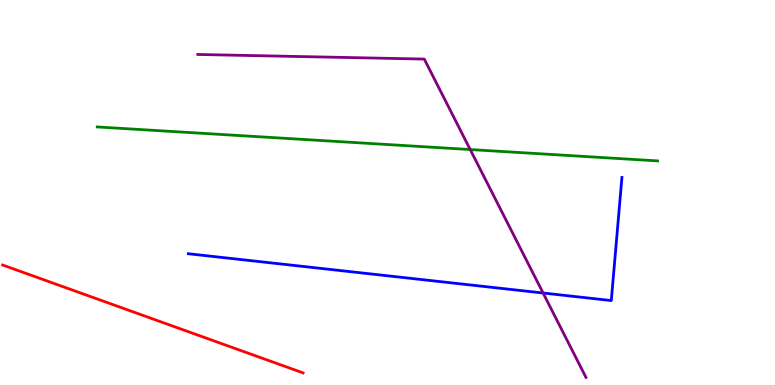[{'lines': ['blue', 'red'], 'intersections': []}, {'lines': ['green', 'red'], 'intersections': []}, {'lines': ['purple', 'red'], 'intersections': []}, {'lines': ['blue', 'green'], 'intersections': []}, {'lines': ['blue', 'purple'], 'intersections': [{'x': 7.01, 'y': 2.39}]}, {'lines': ['green', 'purple'], 'intersections': [{'x': 6.07, 'y': 6.12}]}]